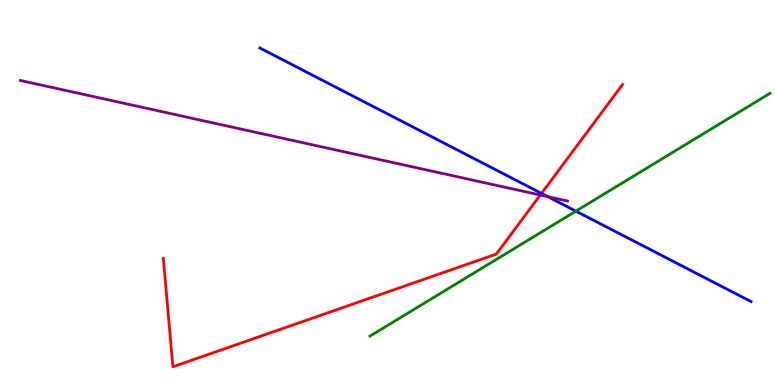[{'lines': ['blue', 'red'], 'intersections': [{'x': 6.99, 'y': 4.98}]}, {'lines': ['green', 'red'], 'intersections': []}, {'lines': ['purple', 'red'], 'intersections': [{'x': 6.97, 'y': 4.93}]}, {'lines': ['blue', 'green'], 'intersections': [{'x': 7.43, 'y': 4.52}]}, {'lines': ['blue', 'purple'], 'intersections': [{'x': 7.07, 'y': 4.89}]}, {'lines': ['green', 'purple'], 'intersections': []}]